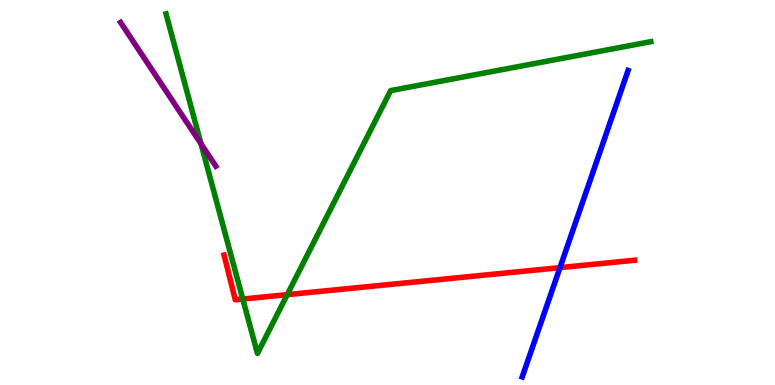[{'lines': ['blue', 'red'], 'intersections': [{'x': 7.23, 'y': 3.05}]}, {'lines': ['green', 'red'], 'intersections': [{'x': 3.13, 'y': 2.23}, {'x': 3.71, 'y': 2.35}]}, {'lines': ['purple', 'red'], 'intersections': []}, {'lines': ['blue', 'green'], 'intersections': []}, {'lines': ['blue', 'purple'], 'intersections': []}, {'lines': ['green', 'purple'], 'intersections': [{'x': 2.59, 'y': 6.26}]}]